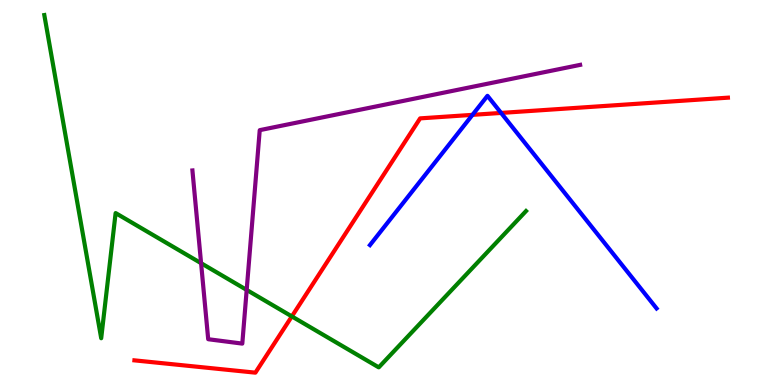[{'lines': ['blue', 'red'], 'intersections': [{'x': 6.1, 'y': 7.02}, {'x': 6.47, 'y': 7.07}]}, {'lines': ['green', 'red'], 'intersections': [{'x': 3.77, 'y': 1.78}]}, {'lines': ['purple', 'red'], 'intersections': []}, {'lines': ['blue', 'green'], 'intersections': []}, {'lines': ['blue', 'purple'], 'intersections': []}, {'lines': ['green', 'purple'], 'intersections': [{'x': 2.59, 'y': 3.16}, {'x': 3.18, 'y': 2.47}]}]